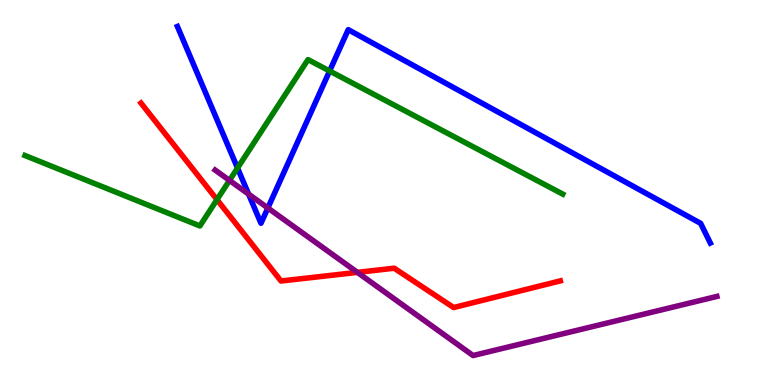[{'lines': ['blue', 'red'], 'intersections': []}, {'lines': ['green', 'red'], 'intersections': [{'x': 2.8, 'y': 4.81}]}, {'lines': ['purple', 'red'], 'intersections': [{'x': 4.61, 'y': 2.93}]}, {'lines': ['blue', 'green'], 'intersections': [{'x': 3.06, 'y': 5.64}, {'x': 4.25, 'y': 8.16}]}, {'lines': ['blue', 'purple'], 'intersections': [{'x': 3.21, 'y': 4.96}, {'x': 3.46, 'y': 4.6}]}, {'lines': ['green', 'purple'], 'intersections': [{'x': 2.96, 'y': 5.31}]}]